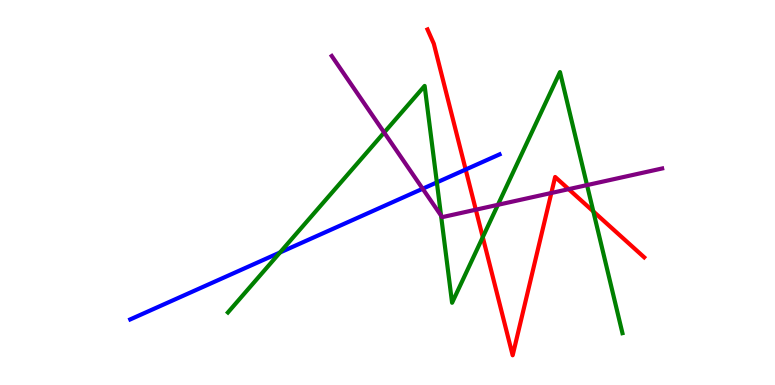[{'lines': ['blue', 'red'], 'intersections': [{'x': 6.01, 'y': 5.6}]}, {'lines': ['green', 'red'], 'intersections': [{'x': 6.23, 'y': 3.84}, {'x': 7.66, 'y': 4.51}]}, {'lines': ['purple', 'red'], 'intersections': [{'x': 6.14, 'y': 4.55}, {'x': 7.11, 'y': 4.99}, {'x': 7.34, 'y': 5.09}]}, {'lines': ['blue', 'green'], 'intersections': [{'x': 3.61, 'y': 3.44}, {'x': 5.64, 'y': 5.26}]}, {'lines': ['blue', 'purple'], 'intersections': [{'x': 5.45, 'y': 5.1}]}, {'lines': ['green', 'purple'], 'intersections': [{'x': 4.96, 'y': 6.56}, {'x': 5.69, 'y': 4.4}, {'x': 6.42, 'y': 4.68}, {'x': 7.57, 'y': 5.19}]}]